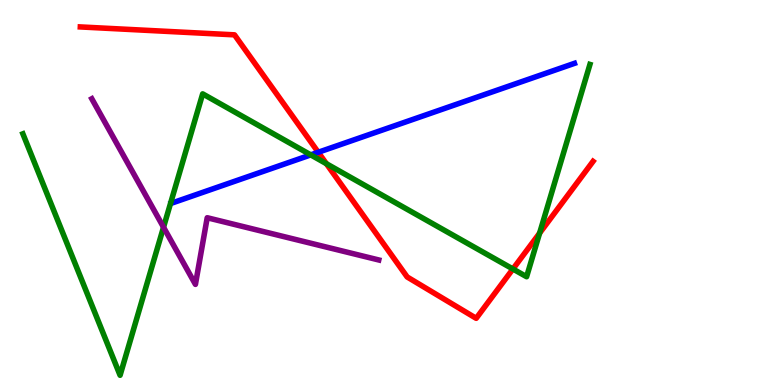[{'lines': ['blue', 'red'], 'intersections': [{'x': 4.11, 'y': 6.04}]}, {'lines': ['green', 'red'], 'intersections': [{'x': 4.21, 'y': 5.75}, {'x': 6.62, 'y': 3.01}, {'x': 6.96, 'y': 3.94}]}, {'lines': ['purple', 'red'], 'intersections': []}, {'lines': ['blue', 'green'], 'intersections': [{'x': 4.01, 'y': 5.98}]}, {'lines': ['blue', 'purple'], 'intersections': []}, {'lines': ['green', 'purple'], 'intersections': [{'x': 2.11, 'y': 4.1}]}]